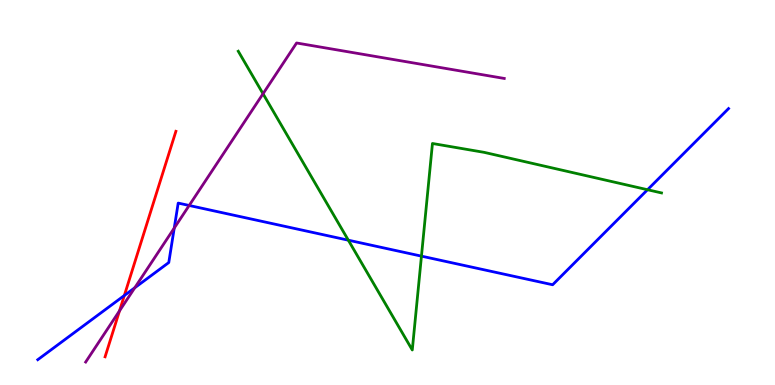[{'lines': ['blue', 'red'], 'intersections': [{'x': 1.6, 'y': 2.32}]}, {'lines': ['green', 'red'], 'intersections': []}, {'lines': ['purple', 'red'], 'intersections': [{'x': 1.54, 'y': 1.93}]}, {'lines': ['blue', 'green'], 'intersections': [{'x': 4.49, 'y': 3.76}, {'x': 5.44, 'y': 3.35}, {'x': 8.36, 'y': 5.07}]}, {'lines': ['blue', 'purple'], 'intersections': [{'x': 1.74, 'y': 2.53}, {'x': 2.25, 'y': 4.08}, {'x': 2.44, 'y': 4.66}]}, {'lines': ['green', 'purple'], 'intersections': [{'x': 3.39, 'y': 7.57}]}]